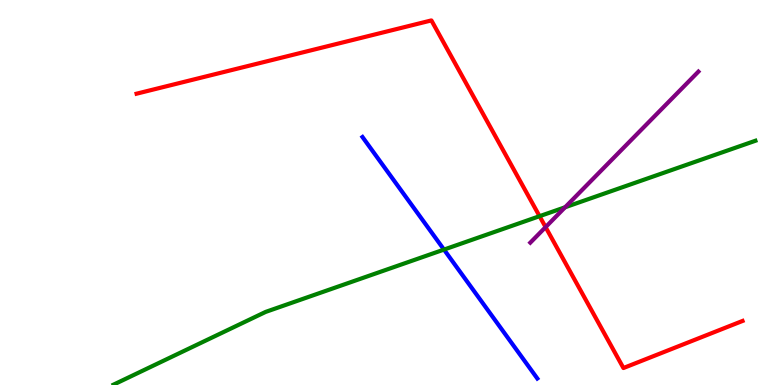[{'lines': ['blue', 'red'], 'intersections': []}, {'lines': ['green', 'red'], 'intersections': [{'x': 6.96, 'y': 4.38}]}, {'lines': ['purple', 'red'], 'intersections': [{'x': 7.04, 'y': 4.1}]}, {'lines': ['blue', 'green'], 'intersections': [{'x': 5.73, 'y': 3.52}]}, {'lines': ['blue', 'purple'], 'intersections': []}, {'lines': ['green', 'purple'], 'intersections': [{'x': 7.29, 'y': 4.62}]}]